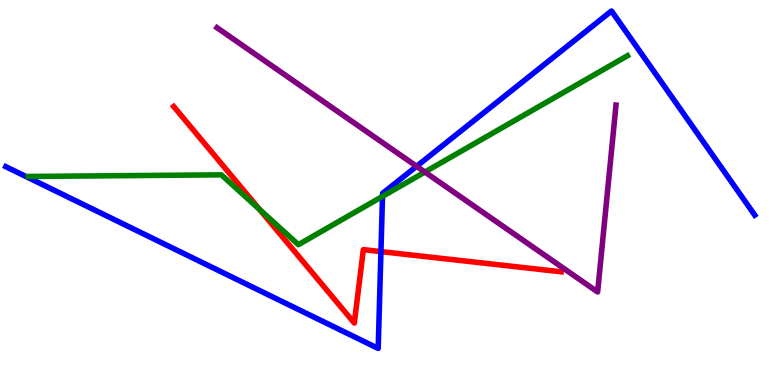[{'lines': ['blue', 'red'], 'intersections': [{'x': 4.92, 'y': 3.47}]}, {'lines': ['green', 'red'], 'intersections': [{'x': 3.35, 'y': 4.56}]}, {'lines': ['purple', 'red'], 'intersections': []}, {'lines': ['blue', 'green'], 'intersections': [{'x': 4.94, 'y': 4.9}]}, {'lines': ['blue', 'purple'], 'intersections': [{'x': 5.38, 'y': 5.68}]}, {'lines': ['green', 'purple'], 'intersections': [{'x': 5.48, 'y': 5.53}]}]